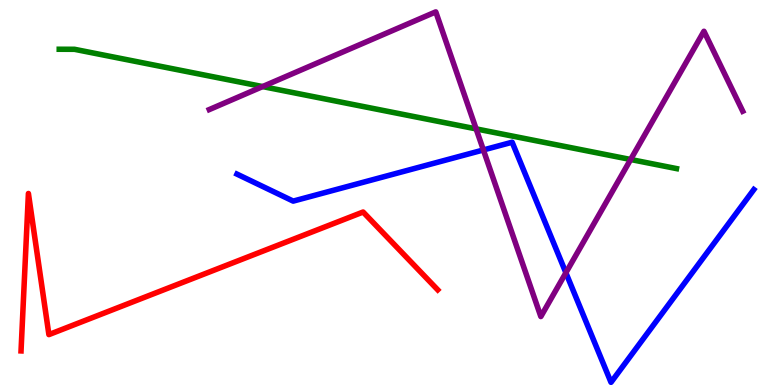[{'lines': ['blue', 'red'], 'intersections': []}, {'lines': ['green', 'red'], 'intersections': []}, {'lines': ['purple', 'red'], 'intersections': []}, {'lines': ['blue', 'green'], 'intersections': []}, {'lines': ['blue', 'purple'], 'intersections': [{'x': 6.24, 'y': 6.1}, {'x': 7.3, 'y': 2.92}]}, {'lines': ['green', 'purple'], 'intersections': [{'x': 3.39, 'y': 7.75}, {'x': 6.14, 'y': 6.65}, {'x': 8.14, 'y': 5.86}]}]